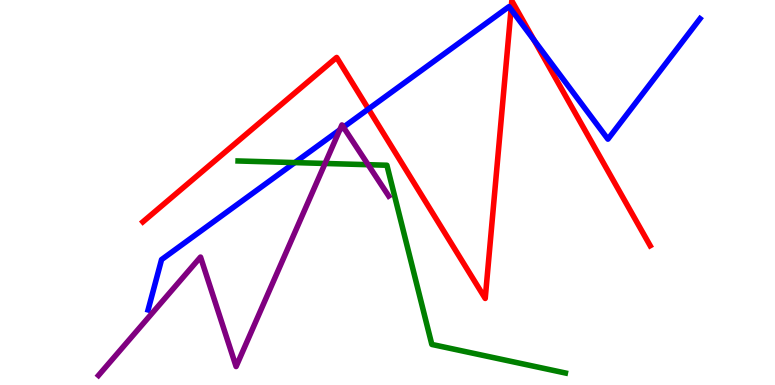[{'lines': ['blue', 'red'], 'intersections': [{'x': 4.75, 'y': 7.17}, {'x': 6.59, 'y': 9.76}, {'x': 6.89, 'y': 8.96}]}, {'lines': ['green', 'red'], 'intersections': []}, {'lines': ['purple', 'red'], 'intersections': []}, {'lines': ['blue', 'green'], 'intersections': [{'x': 3.8, 'y': 5.78}]}, {'lines': ['blue', 'purple'], 'intersections': [{'x': 4.38, 'y': 6.63}, {'x': 4.43, 'y': 6.7}]}, {'lines': ['green', 'purple'], 'intersections': [{'x': 4.19, 'y': 5.75}, {'x': 4.75, 'y': 5.72}]}]